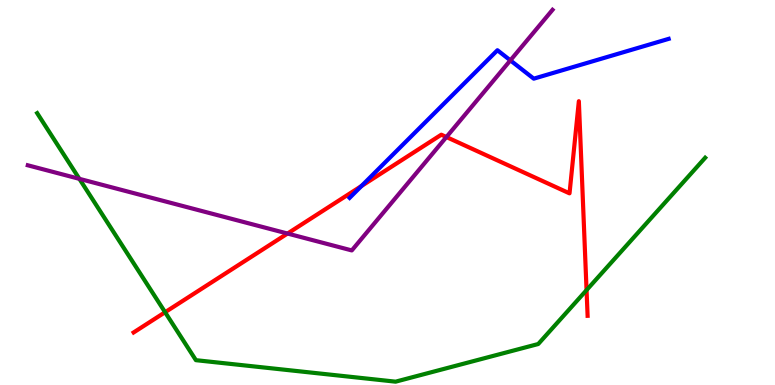[{'lines': ['blue', 'red'], 'intersections': [{'x': 4.66, 'y': 5.17}]}, {'lines': ['green', 'red'], 'intersections': [{'x': 2.13, 'y': 1.89}, {'x': 7.57, 'y': 2.46}]}, {'lines': ['purple', 'red'], 'intersections': [{'x': 3.71, 'y': 3.93}, {'x': 5.76, 'y': 6.44}]}, {'lines': ['blue', 'green'], 'intersections': []}, {'lines': ['blue', 'purple'], 'intersections': [{'x': 6.59, 'y': 8.43}]}, {'lines': ['green', 'purple'], 'intersections': [{'x': 1.02, 'y': 5.35}]}]